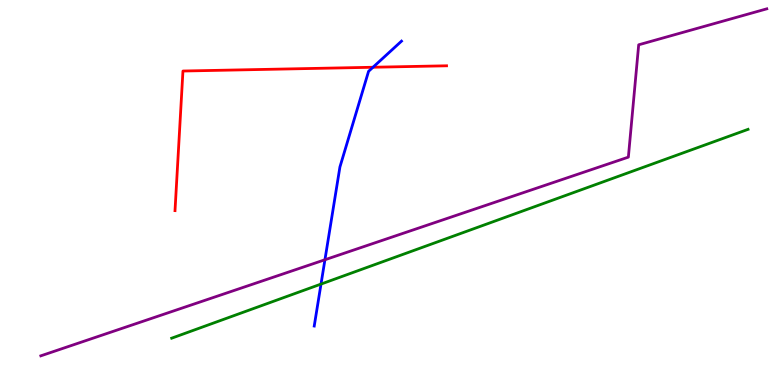[{'lines': ['blue', 'red'], 'intersections': [{'x': 4.81, 'y': 8.25}]}, {'lines': ['green', 'red'], 'intersections': []}, {'lines': ['purple', 'red'], 'intersections': []}, {'lines': ['blue', 'green'], 'intersections': [{'x': 4.14, 'y': 2.62}]}, {'lines': ['blue', 'purple'], 'intersections': [{'x': 4.19, 'y': 3.25}]}, {'lines': ['green', 'purple'], 'intersections': []}]